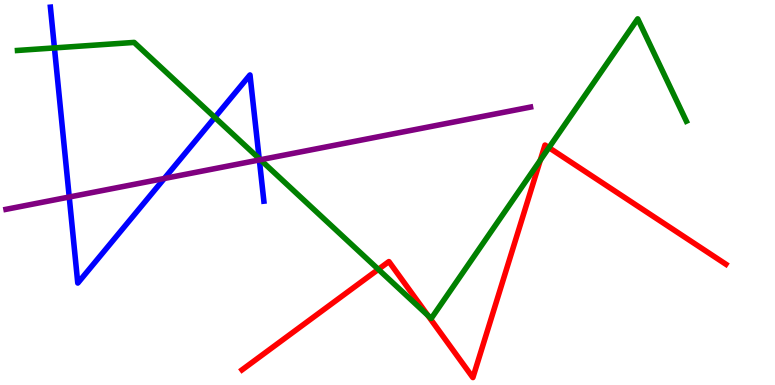[{'lines': ['blue', 'red'], 'intersections': []}, {'lines': ['green', 'red'], 'intersections': [{'x': 4.88, 'y': 3.0}, {'x': 5.52, 'y': 1.81}, {'x': 6.97, 'y': 5.84}, {'x': 7.08, 'y': 6.16}]}, {'lines': ['purple', 'red'], 'intersections': []}, {'lines': ['blue', 'green'], 'intersections': [{'x': 0.702, 'y': 8.76}, {'x': 2.77, 'y': 6.95}, {'x': 3.34, 'y': 5.88}]}, {'lines': ['blue', 'purple'], 'intersections': [{'x': 0.893, 'y': 4.88}, {'x': 2.12, 'y': 5.36}, {'x': 3.35, 'y': 5.85}]}, {'lines': ['green', 'purple'], 'intersections': [{'x': 3.36, 'y': 5.85}]}]